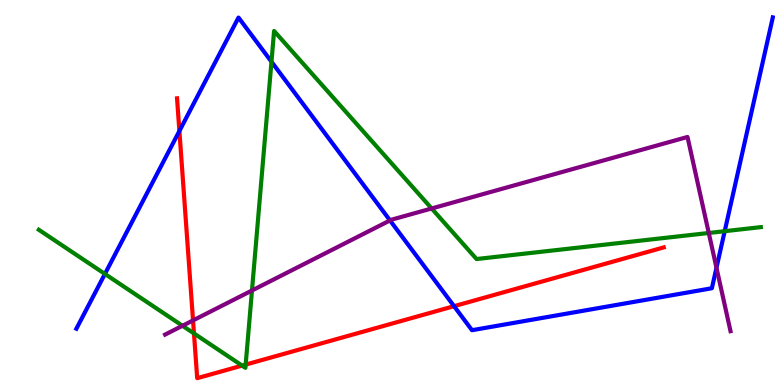[{'lines': ['blue', 'red'], 'intersections': [{'x': 2.31, 'y': 6.6}, {'x': 5.86, 'y': 2.05}]}, {'lines': ['green', 'red'], 'intersections': [{'x': 2.5, 'y': 1.34}, {'x': 3.12, 'y': 0.504}, {'x': 3.17, 'y': 0.53}]}, {'lines': ['purple', 'red'], 'intersections': [{'x': 2.49, 'y': 1.68}]}, {'lines': ['blue', 'green'], 'intersections': [{'x': 1.35, 'y': 2.88}, {'x': 3.5, 'y': 8.4}, {'x': 9.35, 'y': 4.0}]}, {'lines': ['blue', 'purple'], 'intersections': [{'x': 5.03, 'y': 4.27}, {'x': 9.24, 'y': 3.05}]}, {'lines': ['green', 'purple'], 'intersections': [{'x': 2.35, 'y': 1.54}, {'x': 3.25, 'y': 2.45}, {'x': 5.57, 'y': 4.59}, {'x': 9.15, 'y': 3.95}]}]